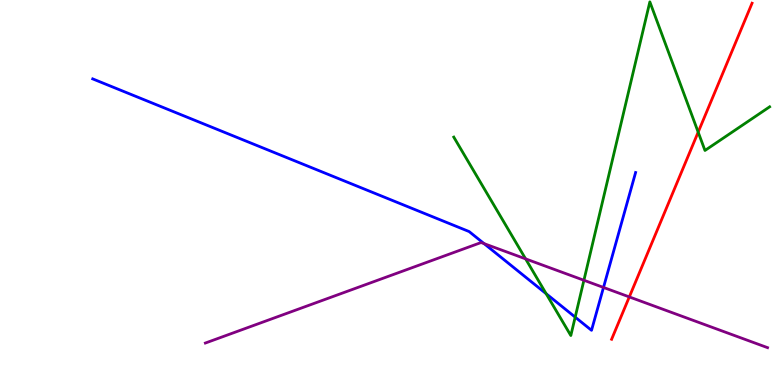[{'lines': ['blue', 'red'], 'intersections': []}, {'lines': ['green', 'red'], 'intersections': [{'x': 9.01, 'y': 6.57}]}, {'lines': ['purple', 'red'], 'intersections': [{'x': 8.12, 'y': 2.29}]}, {'lines': ['blue', 'green'], 'intersections': [{'x': 7.05, 'y': 2.37}, {'x': 7.42, 'y': 1.76}]}, {'lines': ['blue', 'purple'], 'intersections': [{'x': 6.25, 'y': 3.67}, {'x': 7.79, 'y': 2.53}]}, {'lines': ['green', 'purple'], 'intersections': [{'x': 6.78, 'y': 3.28}, {'x': 7.53, 'y': 2.72}]}]